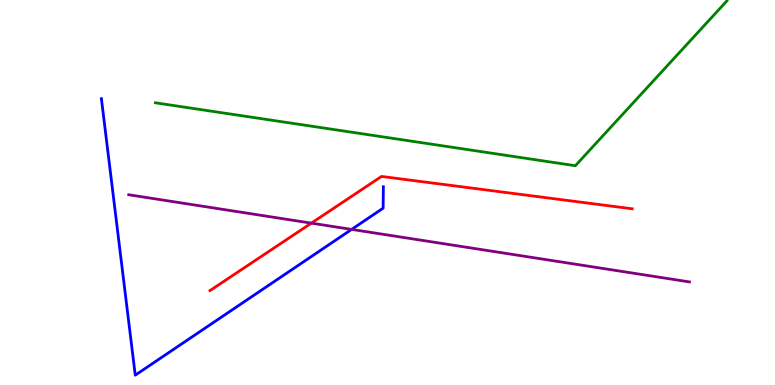[{'lines': ['blue', 'red'], 'intersections': []}, {'lines': ['green', 'red'], 'intersections': []}, {'lines': ['purple', 'red'], 'intersections': [{'x': 4.02, 'y': 4.2}]}, {'lines': ['blue', 'green'], 'intersections': []}, {'lines': ['blue', 'purple'], 'intersections': [{'x': 4.54, 'y': 4.04}]}, {'lines': ['green', 'purple'], 'intersections': []}]